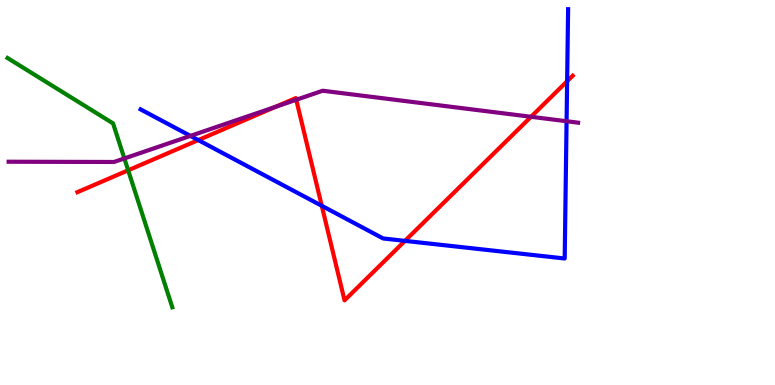[{'lines': ['blue', 'red'], 'intersections': [{'x': 2.56, 'y': 6.36}, {'x': 4.15, 'y': 4.65}, {'x': 5.23, 'y': 3.74}, {'x': 7.32, 'y': 7.89}]}, {'lines': ['green', 'red'], 'intersections': [{'x': 1.65, 'y': 5.58}]}, {'lines': ['purple', 'red'], 'intersections': [{'x': 3.55, 'y': 7.22}, {'x': 3.82, 'y': 7.41}, {'x': 6.85, 'y': 6.97}]}, {'lines': ['blue', 'green'], 'intersections': []}, {'lines': ['blue', 'purple'], 'intersections': [{'x': 2.46, 'y': 6.47}, {'x': 7.31, 'y': 6.85}]}, {'lines': ['green', 'purple'], 'intersections': [{'x': 1.6, 'y': 5.88}]}]